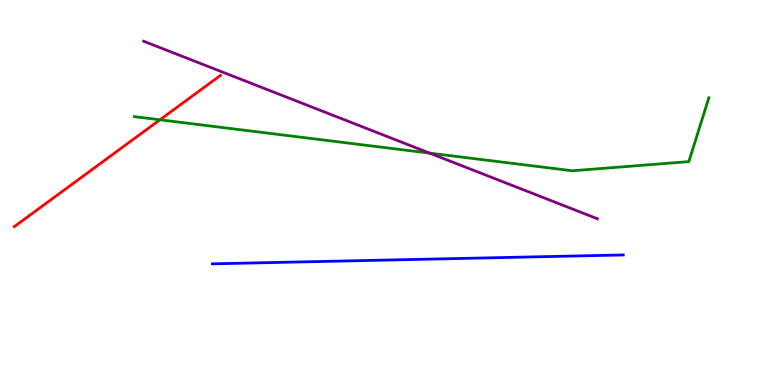[{'lines': ['blue', 'red'], 'intersections': []}, {'lines': ['green', 'red'], 'intersections': [{'x': 2.06, 'y': 6.89}]}, {'lines': ['purple', 'red'], 'intersections': []}, {'lines': ['blue', 'green'], 'intersections': []}, {'lines': ['blue', 'purple'], 'intersections': []}, {'lines': ['green', 'purple'], 'intersections': [{'x': 5.54, 'y': 6.02}]}]